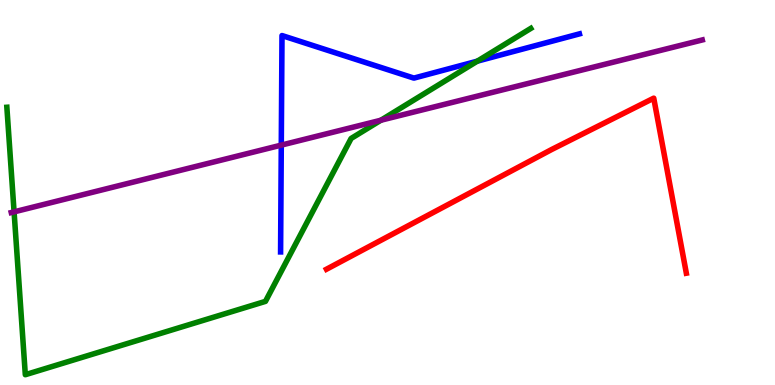[{'lines': ['blue', 'red'], 'intersections': []}, {'lines': ['green', 'red'], 'intersections': []}, {'lines': ['purple', 'red'], 'intersections': []}, {'lines': ['blue', 'green'], 'intersections': [{'x': 6.16, 'y': 8.41}]}, {'lines': ['blue', 'purple'], 'intersections': [{'x': 3.63, 'y': 6.23}]}, {'lines': ['green', 'purple'], 'intersections': [{'x': 0.182, 'y': 4.5}, {'x': 4.91, 'y': 6.88}]}]